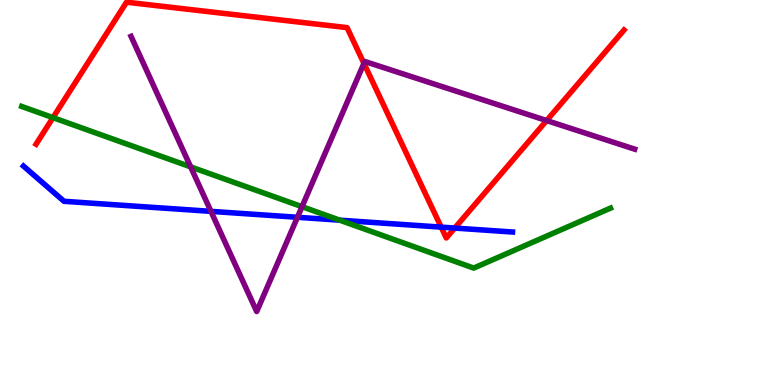[{'lines': ['blue', 'red'], 'intersections': [{'x': 5.69, 'y': 4.1}, {'x': 5.87, 'y': 4.08}]}, {'lines': ['green', 'red'], 'intersections': [{'x': 0.684, 'y': 6.94}]}, {'lines': ['purple', 'red'], 'intersections': [{'x': 4.7, 'y': 8.35}, {'x': 7.05, 'y': 6.87}]}, {'lines': ['blue', 'green'], 'intersections': [{'x': 4.38, 'y': 4.28}]}, {'lines': ['blue', 'purple'], 'intersections': [{'x': 2.72, 'y': 4.51}, {'x': 3.84, 'y': 4.36}]}, {'lines': ['green', 'purple'], 'intersections': [{'x': 2.46, 'y': 5.67}, {'x': 3.9, 'y': 4.63}]}]